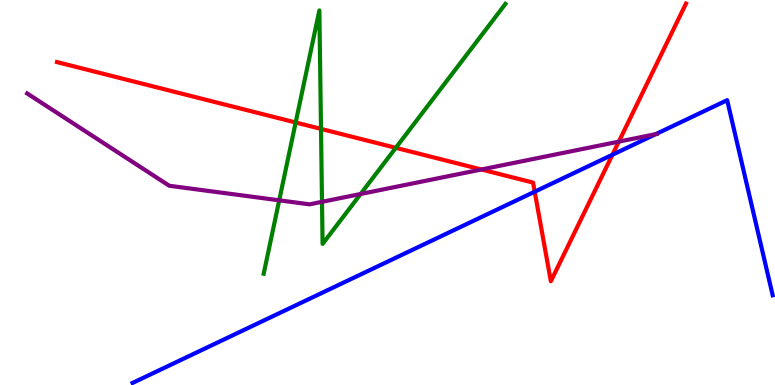[{'lines': ['blue', 'red'], 'intersections': [{'x': 6.9, 'y': 5.02}, {'x': 7.9, 'y': 5.98}]}, {'lines': ['green', 'red'], 'intersections': [{'x': 3.82, 'y': 6.82}, {'x': 4.14, 'y': 6.65}, {'x': 5.11, 'y': 6.16}]}, {'lines': ['purple', 'red'], 'intersections': [{'x': 6.21, 'y': 5.6}, {'x': 7.98, 'y': 6.32}]}, {'lines': ['blue', 'green'], 'intersections': []}, {'lines': ['blue', 'purple'], 'intersections': [{'x': 8.46, 'y': 6.52}]}, {'lines': ['green', 'purple'], 'intersections': [{'x': 3.6, 'y': 4.8}, {'x': 4.15, 'y': 4.76}, {'x': 4.65, 'y': 4.96}]}]